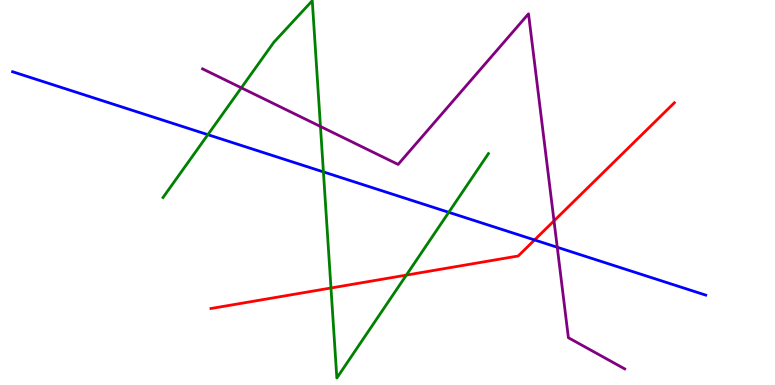[{'lines': ['blue', 'red'], 'intersections': [{'x': 6.9, 'y': 3.77}]}, {'lines': ['green', 'red'], 'intersections': [{'x': 4.27, 'y': 2.52}, {'x': 5.24, 'y': 2.85}]}, {'lines': ['purple', 'red'], 'intersections': [{'x': 7.15, 'y': 4.26}]}, {'lines': ['blue', 'green'], 'intersections': [{'x': 2.68, 'y': 6.5}, {'x': 4.17, 'y': 5.53}, {'x': 5.79, 'y': 4.49}]}, {'lines': ['blue', 'purple'], 'intersections': [{'x': 7.19, 'y': 3.58}]}, {'lines': ['green', 'purple'], 'intersections': [{'x': 3.11, 'y': 7.72}, {'x': 4.13, 'y': 6.71}]}]